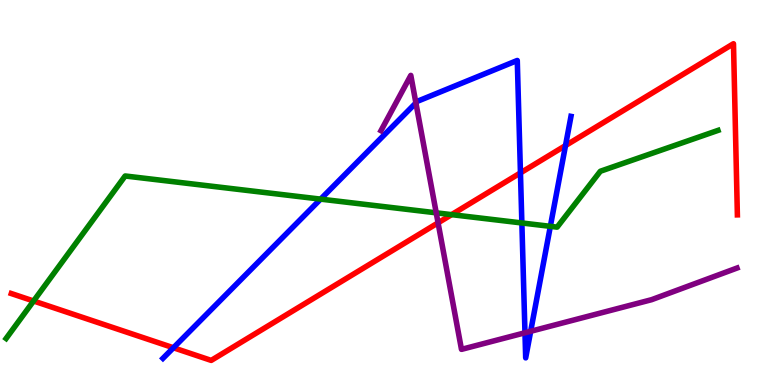[{'lines': ['blue', 'red'], 'intersections': [{'x': 2.24, 'y': 0.967}, {'x': 6.72, 'y': 5.51}, {'x': 7.3, 'y': 6.22}]}, {'lines': ['green', 'red'], 'intersections': [{'x': 0.433, 'y': 2.18}, {'x': 5.83, 'y': 4.42}]}, {'lines': ['purple', 'red'], 'intersections': [{'x': 5.65, 'y': 4.21}]}, {'lines': ['blue', 'green'], 'intersections': [{'x': 4.14, 'y': 4.83}, {'x': 6.73, 'y': 4.21}, {'x': 7.1, 'y': 4.12}]}, {'lines': ['blue', 'purple'], 'intersections': [{'x': 5.37, 'y': 7.33}, {'x': 6.77, 'y': 1.36}, {'x': 6.85, 'y': 1.4}]}, {'lines': ['green', 'purple'], 'intersections': [{'x': 5.63, 'y': 4.47}]}]